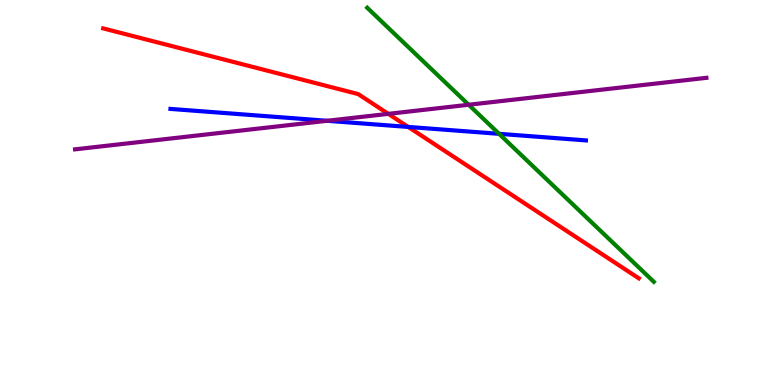[{'lines': ['blue', 'red'], 'intersections': [{'x': 5.27, 'y': 6.7}]}, {'lines': ['green', 'red'], 'intersections': []}, {'lines': ['purple', 'red'], 'intersections': [{'x': 5.01, 'y': 7.04}]}, {'lines': ['blue', 'green'], 'intersections': [{'x': 6.44, 'y': 6.52}]}, {'lines': ['blue', 'purple'], 'intersections': [{'x': 4.22, 'y': 6.86}]}, {'lines': ['green', 'purple'], 'intersections': [{'x': 6.05, 'y': 7.28}]}]